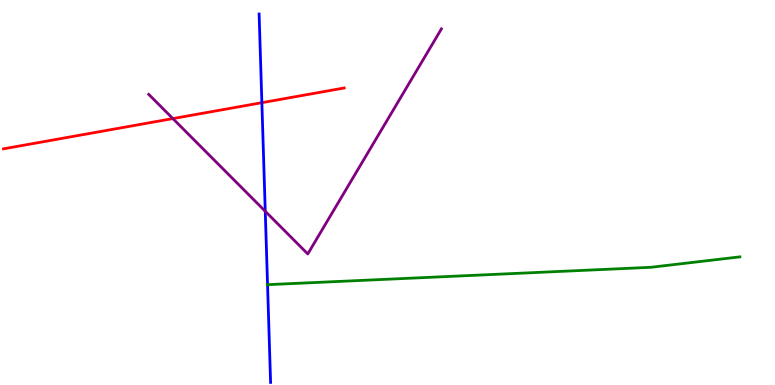[{'lines': ['blue', 'red'], 'intersections': [{'x': 3.38, 'y': 7.33}]}, {'lines': ['green', 'red'], 'intersections': []}, {'lines': ['purple', 'red'], 'intersections': [{'x': 2.23, 'y': 6.92}]}, {'lines': ['blue', 'green'], 'intersections': [{'x': 3.45, 'y': 2.61}]}, {'lines': ['blue', 'purple'], 'intersections': [{'x': 3.42, 'y': 4.51}]}, {'lines': ['green', 'purple'], 'intersections': []}]